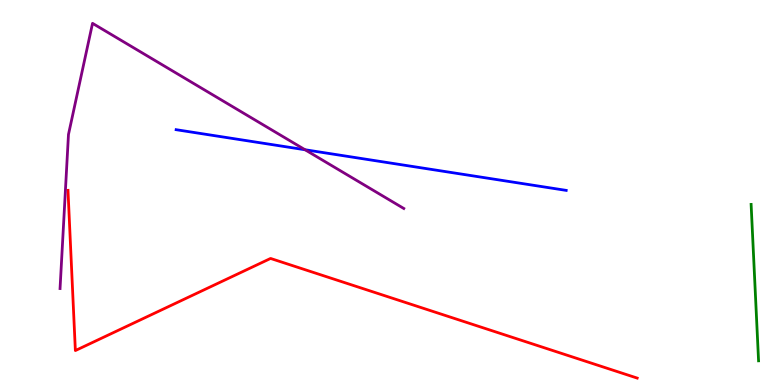[{'lines': ['blue', 'red'], 'intersections': []}, {'lines': ['green', 'red'], 'intersections': []}, {'lines': ['purple', 'red'], 'intersections': []}, {'lines': ['blue', 'green'], 'intersections': []}, {'lines': ['blue', 'purple'], 'intersections': [{'x': 3.94, 'y': 6.11}]}, {'lines': ['green', 'purple'], 'intersections': []}]